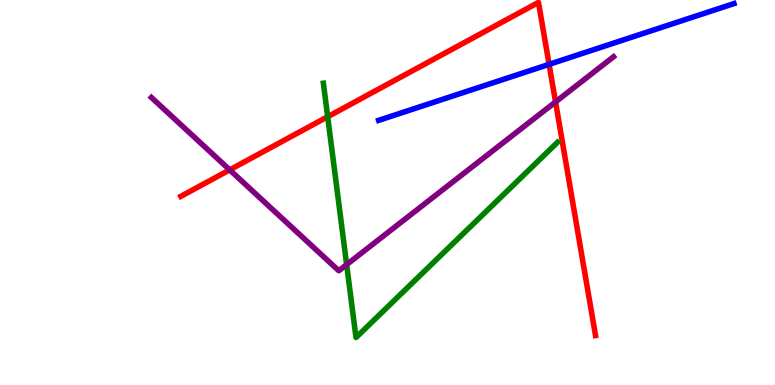[{'lines': ['blue', 'red'], 'intersections': [{'x': 7.08, 'y': 8.33}]}, {'lines': ['green', 'red'], 'intersections': [{'x': 4.23, 'y': 6.97}]}, {'lines': ['purple', 'red'], 'intersections': [{'x': 2.96, 'y': 5.59}, {'x': 7.17, 'y': 7.35}]}, {'lines': ['blue', 'green'], 'intersections': []}, {'lines': ['blue', 'purple'], 'intersections': []}, {'lines': ['green', 'purple'], 'intersections': [{'x': 4.47, 'y': 3.13}]}]